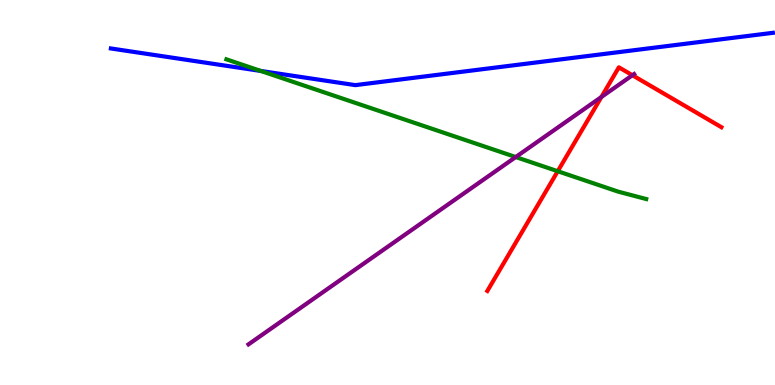[{'lines': ['blue', 'red'], 'intersections': []}, {'lines': ['green', 'red'], 'intersections': [{'x': 7.2, 'y': 5.55}]}, {'lines': ['purple', 'red'], 'intersections': [{'x': 7.76, 'y': 7.48}, {'x': 8.16, 'y': 8.05}]}, {'lines': ['blue', 'green'], 'intersections': [{'x': 3.37, 'y': 8.16}]}, {'lines': ['blue', 'purple'], 'intersections': []}, {'lines': ['green', 'purple'], 'intersections': [{'x': 6.65, 'y': 5.92}]}]